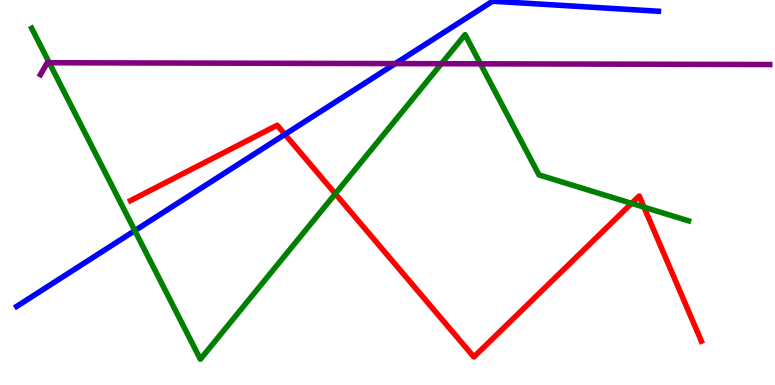[{'lines': ['blue', 'red'], 'intersections': [{'x': 3.68, 'y': 6.51}]}, {'lines': ['green', 'red'], 'intersections': [{'x': 4.33, 'y': 4.97}, {'x': 8.15, 'y': 4.72}, {'x': 8.31, 'y': 4.62}]}, {'lines': ['purple', 'red'], 'intersections': []}, {'lines': ['blue', 'green'], 'intersections': [{'x': 1.74, 'y': 4.01}]}, {'lines': ['blue', 'purple'], 'intersections': [{'x': 5.1, 'y': 8.35}]}, {'lines': ['green', 'purple'], 'intersections': [{'x': 0.636, 'y': 8.37}, {'x': 5.7, 'y': 8.35}, {'x': 6.2, 'y': 8.34}]}]